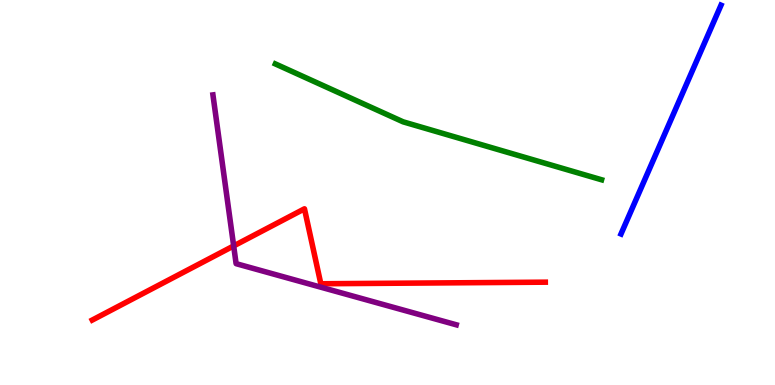[{'lines': ['blue', 'red'], 'intersections': []}, {'lines': ['green', 'red'], 'intersections': []}, {'lines': ['purple', 'red'], 'intersections': [{'x': 3.02, 'y': 3.61}]}, {'lines': ['blue', 'green'], 'intersections': []}, {'lines': ['blue', 'purple'], 'intersections': []}, {'lines': ['green', 'purple'], 'intersections': []}]